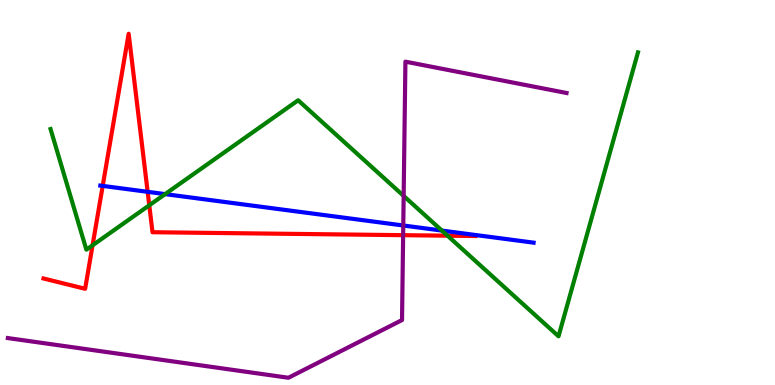[{'lines': ['blue', 'red'], 'intersections': [{'x': 1.33, 'y': 5.17}, {'x': 1.91, 'y': 5.02}]}, {'lines': ['green', 'red'], 'intersections': [{'x': 1.19, 'y': 3.63}, {'x': 1.93, 'y': 4.67}, {'x': 5.77, 'y': 3.88}]}, {'lines': ['purple', 'red'], 'intersections': [{'x': 5.2, 'y': 3.89}]}, {'lines': ['blue', 'green'], 'intersections': [{'x': 2.13, 'y': 4.96}, {'x': 5.7, 'y': 4.01}]}, {'lines': ['blue', 'purple'], 'intersections': [{'x': 5.2, 'y': 4.14}]}, {'lines': ['green', 'purple'], 'intersections': [{'x': 5.21, 'y': 4.91}]}]